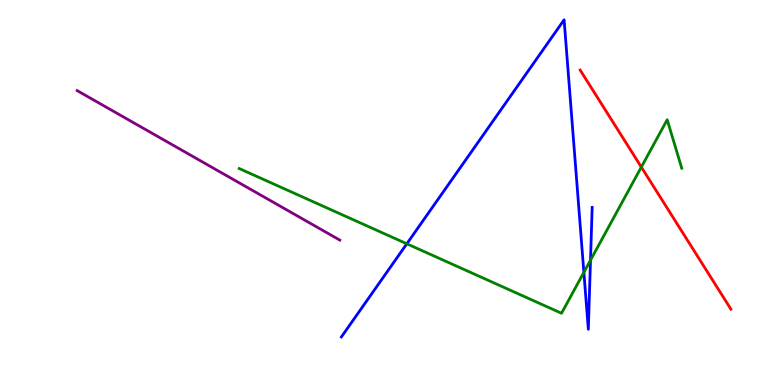[{'lines': ['blue', 'red'], 'intersections': []}, {'lines': ['green', 'red'], 'intersections': [{'x': 8.28, 'y': 5.66}]}, {'lines': ['purple', 'red'], 'intersections': []}, {'lines': ['blue', 'green'], 'intersections': [{'x': 5.25, 'y': 3.67}, {'x': 7.53, 'y': 2.93}, {'x': 7.62, 'y': 3.24}]}, {'lines': ['blue', 'purple'], 'intersections': []}, {'lines': ['green', 'purple'], 'intersections': []}]